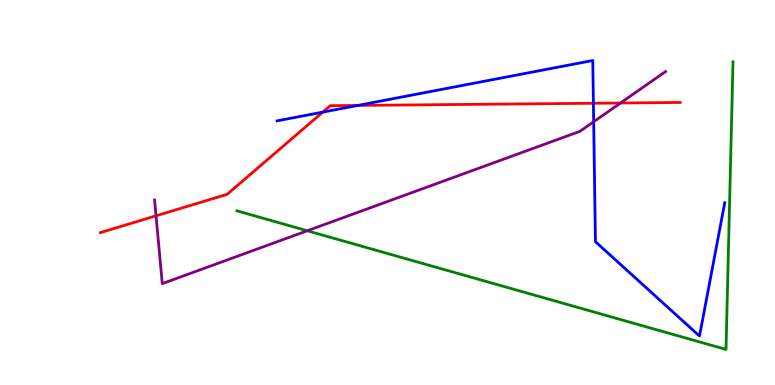[{'lines': ['blue', 'red'], 'intersections': [{'x': 4.16, 'y': 7.09}, {'x': 4.62, 'y': 7.26}, {'x': 7.66, 'y': 7.32}]}, {'lines': ['green', 'red'], 'intersections': []}, {'lines': ['purple', 'red'], 'intersections': [{'x': 2.01, 'y': 4.39}, {'x': 8.01, 'y': 7.32}]}, {'lines': ['blue', 'green'], 'intersections': []}, {'lines': ['blue', 'purple'], 'intersections': [{'x': 7.66, 'y': 6.84}]}, {'lines': ['green', 'purple'], 'intersections': [{'x': 3.96, 'y': 4.01}]}]